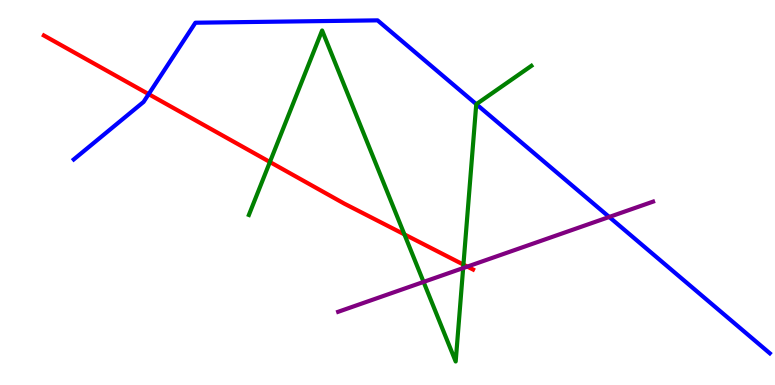[{'lines': ['blue', 'red'], 'intersections': [{'x': 1.92, 'y': 7.55}]}, {'lines': ['green', 'red'], 'intersections': [{'x': 3.48, 'y': 5.79}, {'x': 5.22, 'y': 3.91}, {'x': 5.98, 'y': 3.13}]}, {'lines': ['purple', 'red'], 'intersections': [{'x': 6.03, 'y': 3.08}]}, {'lines': ['blue', 'green'], 'intersections': [{'x': 6.15, 'y': 7.29}]}, {'lines': ['blue', 'purple'], 'intersections': [{'x': 7.86, 'y': 4.36}]}, {'lines': ['green', 'purple'], 'intersections': [{'x': 5.47, 'y': 2.68}, {'x': 5.98, 'y': 3.04}]}]